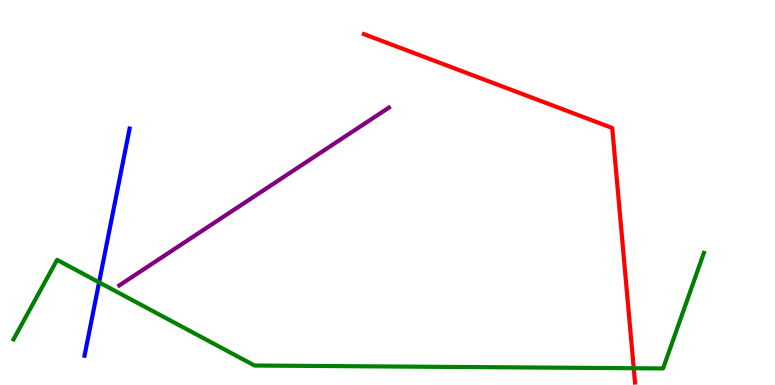[{'lines': ['blue', 'red'], 'intersections': []}, {'lines': ['green', 'red'], 'intersections': [{'x': 8.18, 'y': 0.436}]}, {'lines': ['purple', 'red'], 'intersections': []}, {'lines': ['blue', 'green'], 'intersections': [{'x': 1.28, 'y': 2.67}]}, {'lines': ['blue', 'purple'], 'intersections': []}, {'lines': ['green', 'purple'], 'intersections': []}]